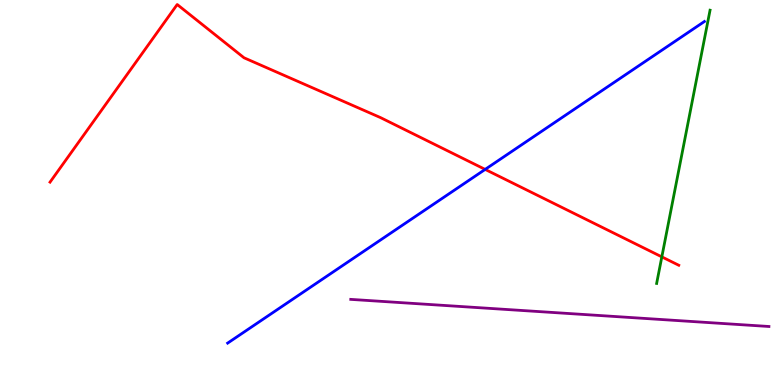[{'lines': ['blue', 'red'], 'intersections': [{'x': 6.26, 'y': 5.6}]}, {'lines': ['green', 'red'], 'intersections': [{'x': 8.54, 'y': 3.33}]}, {'lines': ['purple', 'red'], 'intersections': []}, {'lines': ['blue', 'green'], 'intersections': []}, {'lines': ['blue', 'purple'], 'intersections': []}, {'lines': ['green', 'purple'], 'intersections': []}]